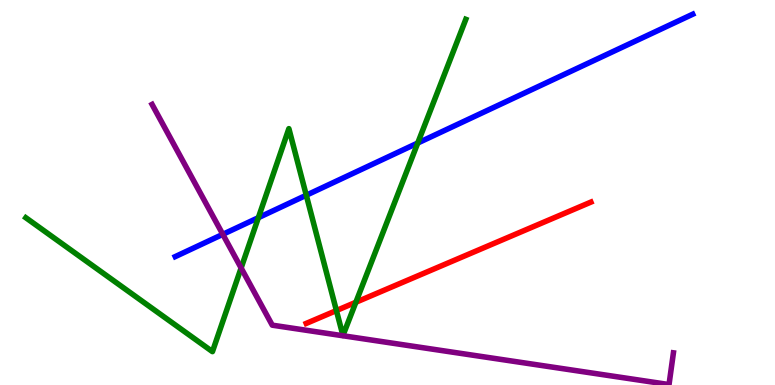[{'lines': ['blue', 'red'], 'intersections': []}, {'lines': ['green', 'red'], 'intersections': [{'x': 4.34, 'y': 1.93}, {'x': 4.59, 'y': 2.15}]}, {'lines': ['purple', 'red'], 'intersections': []}, {'lines': ['blue', 'green'], 'intersections': [{'x': 3.33, 'y': 4.35}, {'x': 3.95, 'y': 4.93}, {'x': 5.39, 'y': 6.29}]}, {'lines': ['blue', 'purple'], 'intersections': [{'x': 2.87, 'y': 3.91}]}, {'lines': ['green', 'purple'], 'intersections': [{'x': 3.11, 'y': 3.04}]}]